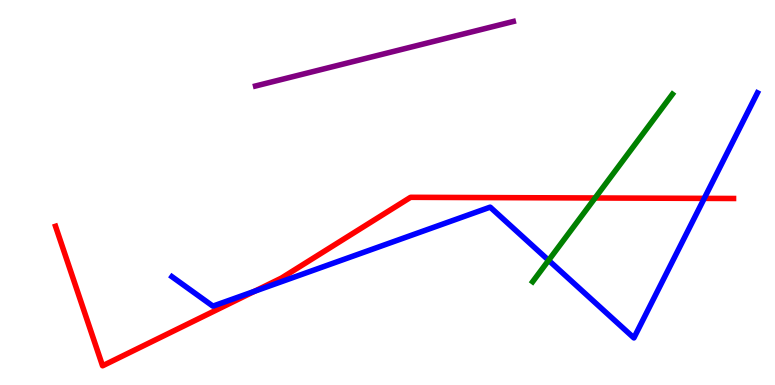[{'lines': ['blue', 'red'], 'intersections': [{'x': 3.28, 'y': 2.43}, {'x': 9.09, 'y': 4.85}]}, {'lines': ['green', 'red'], 'intersections': [{'x': 7.68, 'y': 4.86}]}, {'lines': ['purple', 'red'], 'intersections': []}, {'lines': ['blue', 'green'], 'intersections': [{'x': 7.08, 'y': 3.24}]}, {'lines': ['blue', 'purple'], 'intersections': []}, {'lines': ['green', 'purple'], 'intersections': []}]